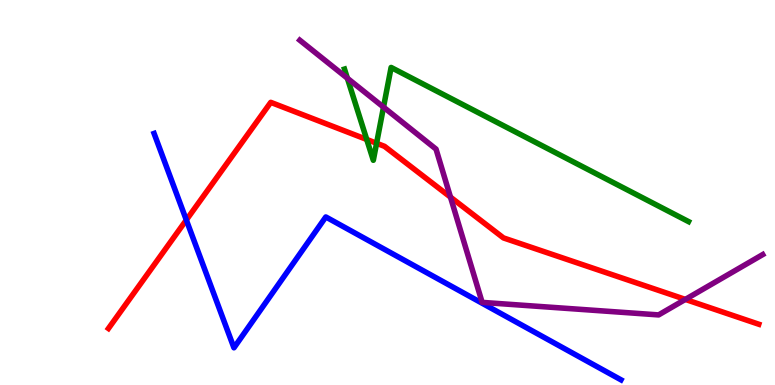[{'lines': ['blue', 'red'], 'intersections': [{'x': 2.4, 'y': 4.29}]}, {'lines': ['green', 'red'], 'intersections': [{'x': 4.73, 'y': 6.38}, {'x': 4.86, 'y': 6.28}]}, {'lines': ['purple', 'red'], 'intersections': [{'x': 5.81, 'y': 4.88}, {'x': 8.84, 'y': 2.22}]}, {'lines': ['blue', 'green'], 'intersections': []}, {'lines': ['blue', 'purple'], 'intersections': []}, {'lines': ['green', 'purple'], 'intersections': [{'x': 4.48, 'y': 7.97}, {'x': 4.95, 'y': 7.22}]}]